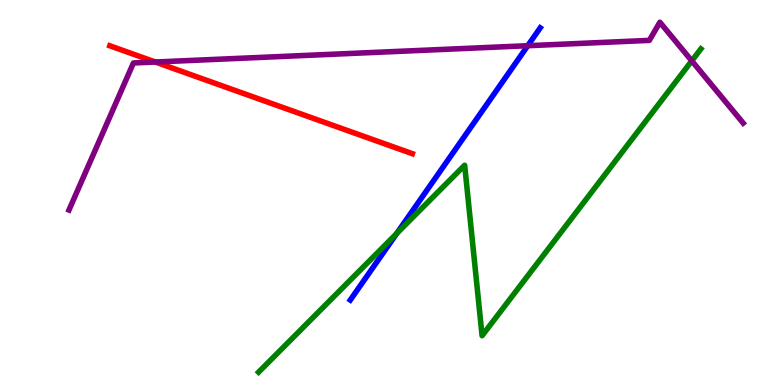[{'lines': ['blue', 'red'], 'intersections': []}, {'lines': ['green', 'red'], 'intersections': []}, {'lines': ['purple', 'red'], 'intersections': [{'x': 2.0, 'y': 8.39}]}, {'lines': ['blue', 'green'], 'intersections': [{'x': 5.12, 'y': 3.94}]}, {'lines': ['blue', 'purple'], 'intersections': [{'x': 6.81, 'y': 8.81}]}, {'lines': ['green', 'purple'], 'intersections': [{'x': 8.93, 'y': 8.42}]}]